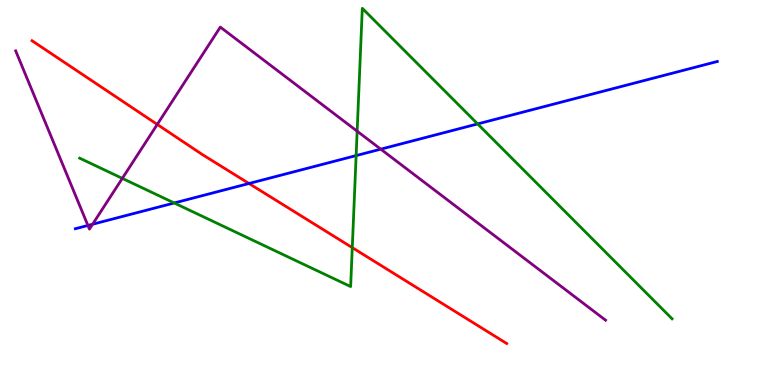[{'lines': ['blue', 'red'], 'intersections': [{'x': 3.21, 'y': 5.23}]}, {'lines': ['green', 'red'], 'intersections': [{'x': 4.55, 'y': 3.57}]}, {'lines': ['purple', 'red'], 'intersections': [{'x': 2.03, 'y': 6.77}]}, {'lines': ['blue', 'green'], 'intersections': [{'x': 2.25, 'y': 4.73}, {'x': 4.6, 'y': 5.96}, {'x': 6.16, 'y': 6.78}]}, {'lines': ['blue', 'purple'], 'intersections': [{'x': 1.13, 'y': 4.14}, {'x': 1.19, 'y': 4.18}, {'x': 4.91, 'y': 6.13}]}, {'lines': ['green', 'purple'], 'intersections': [{'x': 1.58, 'y': 5.37}, {'x': 4.61, 'y': 6.59}]}]